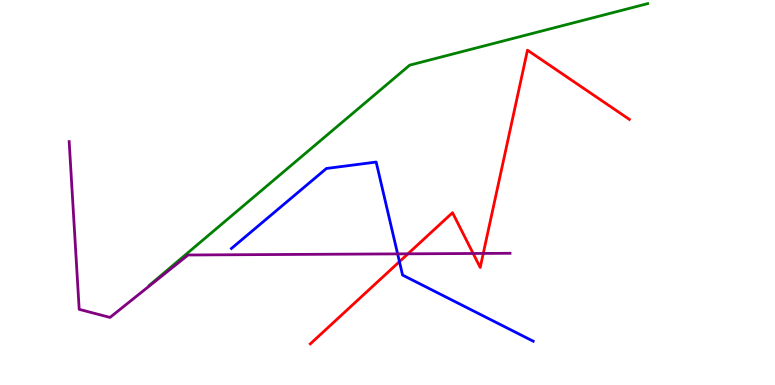[{'lines': ['blue', 'red'], 'intersections': [{'x': 5.15, 'y': 3.2}]}, {'lines': ['green', 'red'], 'intersections': []}, {'lines': ['purple', 'red'], 'intersections': [{'x': 5.26, 'y': 3.41}, {'x': 6.11, 'y': 3.42}, {'x': 6.24, 'y': 3.42}]}, {'lines': ['blue', 'green'], 'intersections': []}, {'lines': ['blue', 'purple'], 'intersections': [{'x': 5.13, 'y': 3.41}]}, {'lines': ['green', 'purple'], 'intersections': []}]